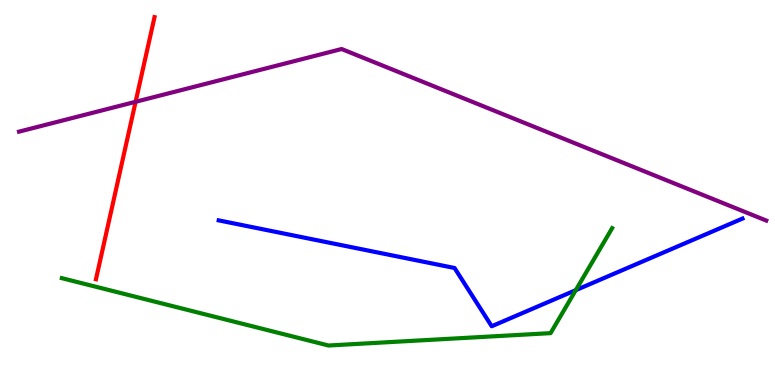[{'lines': ['blue', 'red'], 'intersections': []}, {'lines': ['green', 'red'], 'intersections': []}, {'lines': ['purple', 'red'], 'intersections': [{'x': 1.75, 'y': 7.36}]}, {'lines': ['blue', 'green'], 'intersections': [{'x': 7.43, 'y': 2.46}]}, {'lines': ['blue', 'purple'], 'intersections': []}, {'lines': ['green', 'purple'], 'intersections': []}]